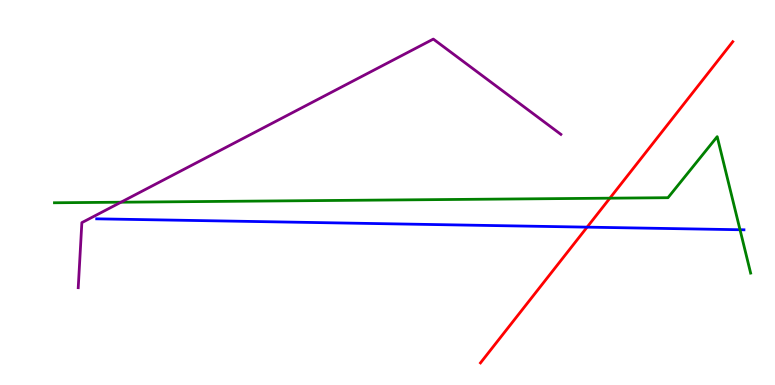[{'lines': ['blue', 'red'], 'intersections': [{'x': 7.58, 'y': 4.1}]}, {'lines': ['green', 'red'], 'intersections': [{'x': 7.87, 'y': 4.85}]}, {'lines': ['purple', 'red'], 'intersections': []}, {'lines': ['blue', 'green'], 'intersections': [{'x': 9.55, 'y': 4.03}]}, {'lines': ['blue', 'purple'], 'intersections': []}, {'lines': ['green', 'purple'], 'intersections': [{'x': 1.56, 'y': 4.75}]}]